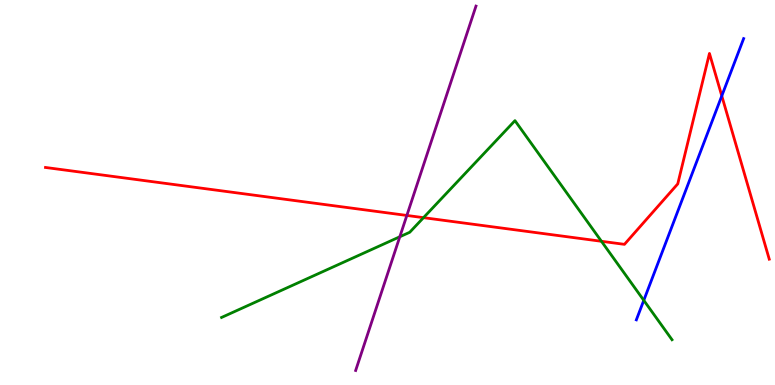[{'lines': ['blue', 'red'], 'intersections': [{'x': 9.31, 'y': 7.51}]}, {'lines': ['green', 'red'], 'intersections': [{'x': 5.46, 'y': 4.35}, {'x': 7.76, 'y': 3.73}]}, {'lines': ['purple', 'red'], 'intersections': [{'x': 5.25, 'y': 4.4}]}, {'lines': ['blue', 'green'], 'intersections': [{'x': 8.31, 'y': 2.2}]}, {'lines': ['blue', 'purple'], 'intersections': []}, {'lines': ['green', 'purple'], 'intersections': [{'x': 5.16, 'y': 3.85}]}]